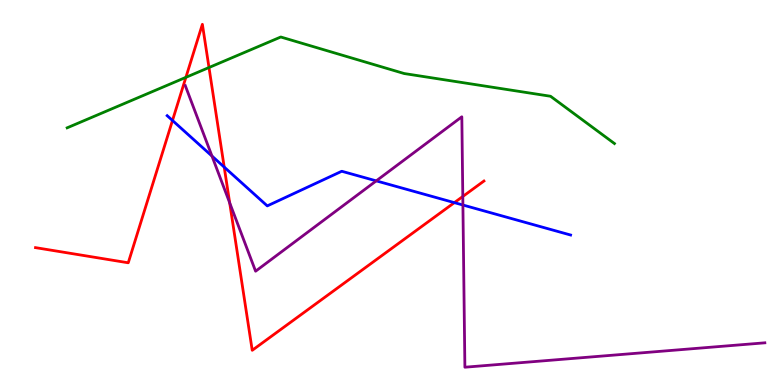[{'lines': ['blue', 'red'], 'intersections': [{'x': 2.23, 'y': 6.87}, {'x': 2.89, 'y': 5.66}, {'x': 5.86, 'y': 4.74}]}, {'lines': ['green', 'red'], 'intersections': [{'x': 2.4, 'y': 7.99}, {'x': 2.7, 'y': 8.25}]}, {'lines': ['purple', 'red'], 'intersections': [{'x': 2.96, 'y': 4.73}, {'x': 5.97, 'y': 4.9}]}, {'lines': ['blue', 'green'], 'intersections': []}, {'lines': ['blue', 'purple'], 'intersections': [{'x': 2.74, 'y': 5.95}, {'x': 4.85, 'y': 5.3}, {'x': 5.97, 'y': 4.67}]}, {'lines': ['green', 'purple'], 'intersections': []}]